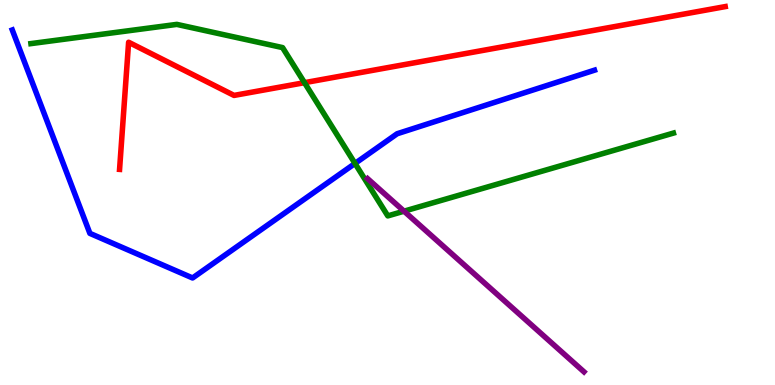[{'lines': ['blue', 'red'], 'intersections': []}, {'lines': ['green', 'red'], 'intersections': [{'x': 3.93, 'y': 7.85}]}, {'lines': ['purple', 'red'], 'intersections': []}, {'lines': ['blue', 'green'], 'intersections': [{'x': 4.58, 'y': 5.75}]}, {'lines': ['blue', 'purple'], 'intersections': []}, {'lines': ['green', 'purple'], 'intersections': [{'x': 5.21, 'y': 4.51}]}]